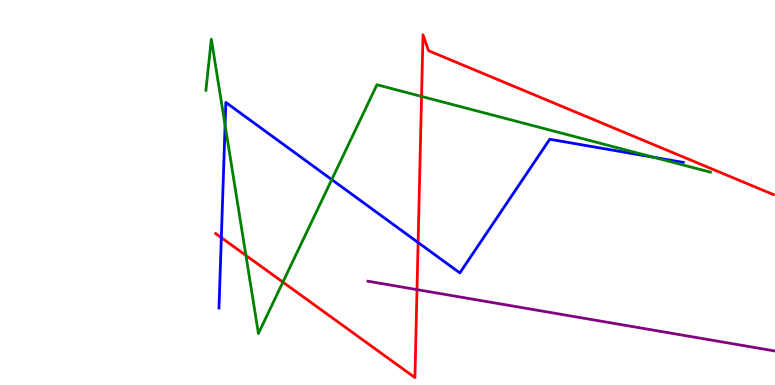[{'lines': ['blue', 'red'], 'intersections': [{'x': 2.86, 'y': 3.83}, {'x': 5.39, 'y': 3.7}]}, {'lines': ['green', 'red'], 'intersections': [{'x': 3.17, 'y': 3.37}, {'x': 3.65, 'y': 2.67}, {'x': 5.44, 'y': 7.5}]}, {'lines': ['purple', 'red'], 'intersections': [{'x': 5.38, 'y': 2.48}]}, {'lines': ['blue', 'green'], 'intersections': [{'x': 2.9, 'y': 6.75}, {'x': 4.28, 'y': 5.34}, {'x': 8.43, 'y': 5.92}]}, {'lines': ['blue', 'purple'], 'intersections': []}, {'lines': ['green', 'purple'], 'intersections': []}]